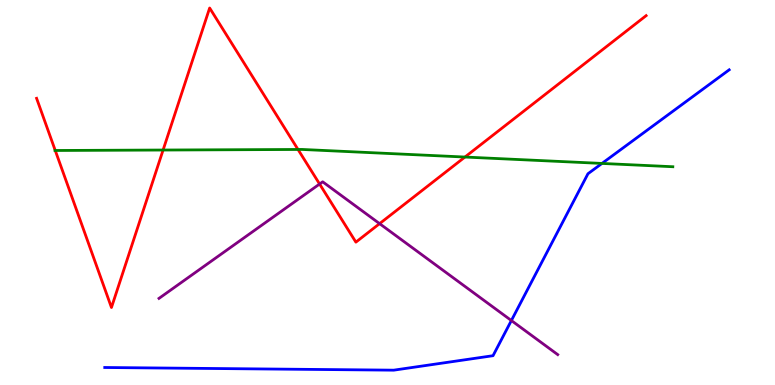[{'lines': ['blue', 'red'], 'intersections': []}, {'lines': ['green', 'red'], 'intersections': [{'x': 0.713, 'y': 6.09}, {'x': 2.1, 'y': 6.1}, {'x': 3.85, 'y': 6.12}, {'x': 6.0, 'y': 5.92}]}, {'lines': ['purple', 'red'], 'intersections': [{'x': 4.12, 'y': 5.22}, {'x': 4.9, 'y': 4.19}]}, {'lines': ['blue', 'green'], 'intersections': [{'x': 7.77, 'y': 5.76}]}, {'lines': ['blue', 'purple'], 'intersections': [{'x': 6.6, 'y': 1.67}]}, {'lines': ['green', 'purple'], 'intersections': []}]